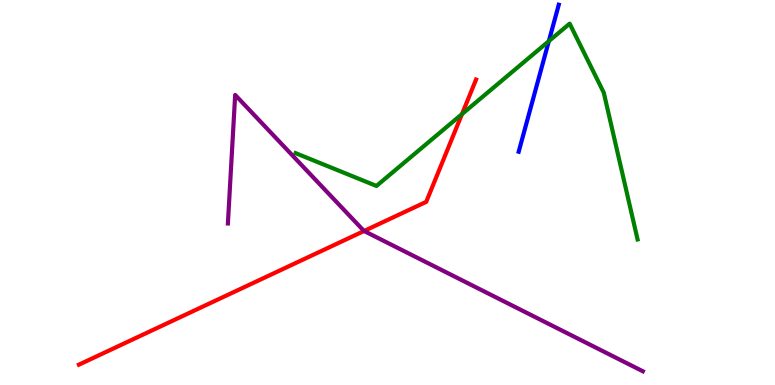[{'lines': ['blue', 'red'], 'intersections': []}, {'lines': ['green', 'red'], 'intersections': [{'x': 5.96, 'y': 7.04}]}, {'lines': ['purple', 'red'], 'intersections': [{'x': 4.7, 'y': 4.0}]}, {'lines': ['blue', 'green'], 'intersections': [{'x': 7.08, 'y': 8.93}]}, {'lines': ['blue', 'purple'], 'intersections': []}, {'lines': ['green', 'purple'], 'intersections': []}]